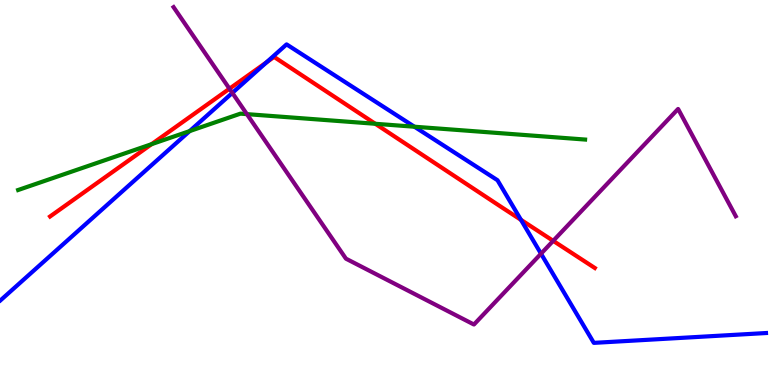[{'lines': ['blue', 'red'], 'intersections': [{'x': 3.44, 'y': 8.38}, {'x': 6.72, 'y': 4.29}]}, {'lines': ['green', 'red'], 'intersections': [{'x': 1.96, 'y': 6.26}, {'x': 4.84, 'y': 6.78}]}, {'lines': ['purple', 'red'], 'intersections': [{'x': 2.96, 'y': 7.7}, {'x': 7.14, 'y': 3.74}]}, {'lines': ['blue', 'green'], 'intersections': [{'x': 2.45, 'y': 6.59}, {'x': 5.35, 'y': 6.71}]}, {'lines': ['blue', 'purple'], 'intersections': [{'x': 3.0, 'y': 7.59}, {'x': 6.98, 'y': 3.41}]}, {'lines': ['green', 'purple'], 'intersections': [{'x': 3.19, 'y': 7.04}]}]